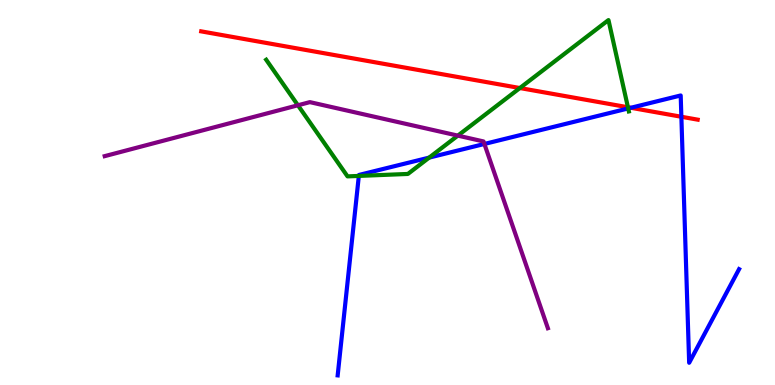[{'lines': ['blue', 'red'], 'intersections': [{'x': 8.14, 'y': 7.2}, {'x': 8.79, 'y': 6.97}]}, {'lines': ['green', 'red'], 'intersections': [{'x': 6.71, 'y': 7.71}, {'x': 8.1, 'y': 7.21}]}, {'lines': ['purple', 'red'], 'intersections': []}, {'lines': ['blue', 'green'], 'intersections': [{'x': 4.63, 'y': 5.43}, {'x': 5.54, 'y': 5.91}, {'x': 8.11, 'y': 7.18}]}, {'lines': ['blue', 'purple'], 'intersections': [{'x': 6.25, 'y': 6.26}]}, {'lines': ['green', 'purple'], 'intersections': [{'x': 3.84, 'y': 7.27}, {'x': 5.91, 'y': 6.48}]}]